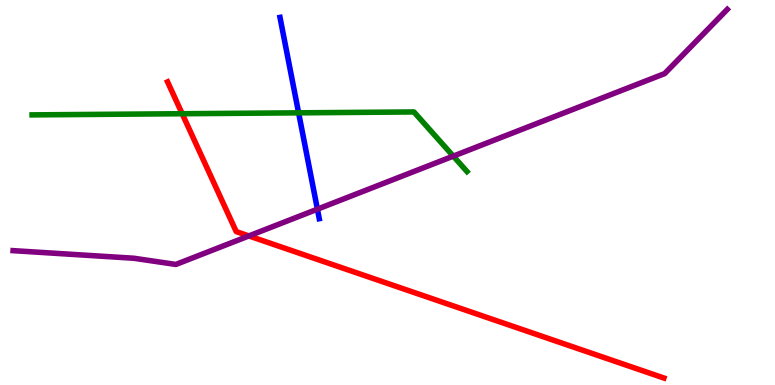[{'lines': ['blue', 'red'], 'intersections': []}, {'lines': ['green', 'red'], 'intersections': [{'x': 2.35, 'y': 7.05}]}, {'lines': ['purple', 'red'], 'intersections': [{'x': 3.21, 'y': 3.87}]}, {'lines': ['blue', 'green'], 'intersections': [{'x': 3.85, 'y': 7.07}]}, {'lines': ['blue', 'purple'], 'intersections': [{'x': 4.1, 'y': 4.57}]}, {'lines': ['green', 'purple'], 'intersections': [{'x': 5.85, 'y': 5.94}]}]